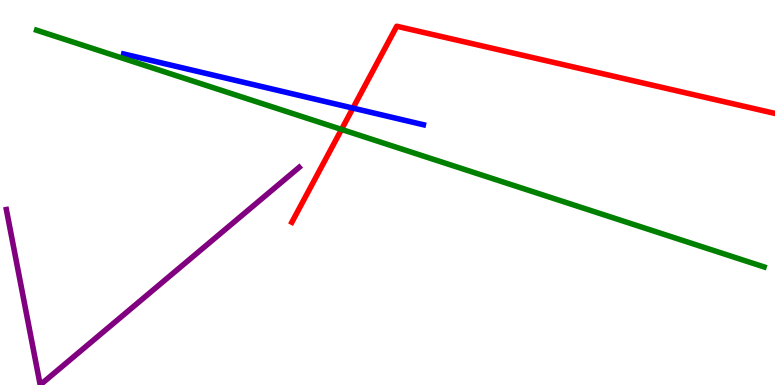[{'lines': ['blue', 'red'], 'intersections': [{'x': 4.55, 'y': 7.19}]}, {'lines': ['green', 'red'], 'intersections': [{'x': 4.41, 'y': 6.64}]}, {'lines': ['purple', 'red'], 'intersections': []}, {'lines': ['blue', 'green'], 'intersections': []}, {'lines': ['blue', 'purple'], 'intersections': []}, {'lines': ['green', 'purple'], 'intersections': []}]